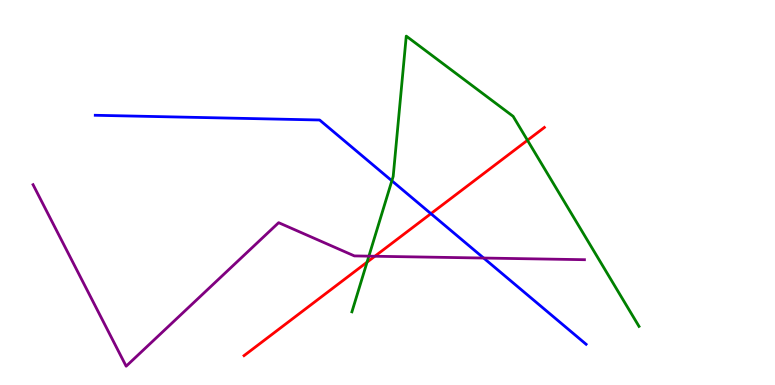[{'lines': ['blue', 'red'], 'intersections': [{'x': 5.56, 'y': 4.45}]}, {'lines': ['green', 'red'], 'intersections': [{'x': 4.74, 'y': 3.19}, {'x': 6.81, 'y': 6.36}]}, {'lines': ['purple', 'red'], 'intersections': [{'x': 4.84, 'y': 3.34}]}, {'lines': ['blue', 'green'], 'intersections': [{'x': 5.06, 'y': 5.3}]}, {'lines': ['blue', 'purple'], 'intersections': [{'x': 6.24, 'y': 3.3}]}, {'lines': ['green', 'purple'], 'intersections': [{'x': 4.76, 'y': 3.35}]}]